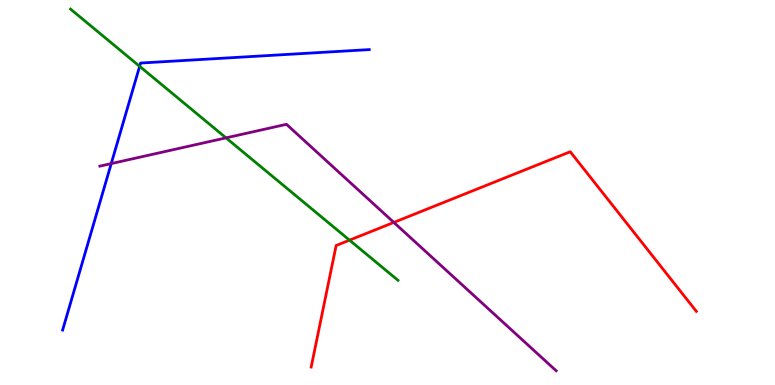[{'lines': ['blue', 'red'], 'intersections': []}, {'lines': ['green', 'red'], 'intersections': [{'x': 4.51, 'y': 3.76}]}, {'lines': ['purple', 'red'], 'intersections': [{'x': 5.08, 'y': 4.22}]}, {'lines': ['blue', 'green'], 'intersections': [{'x': 1.8, 'y': 8.28}]}, {'lines': ['blue', 'purple'], 'intersections': [{'x': 1.44, 'y': 5.75}]}, {'lines': ['green', 'purple'], 'intersections': [{'x': 2.92, 'y': 6.42}]}]